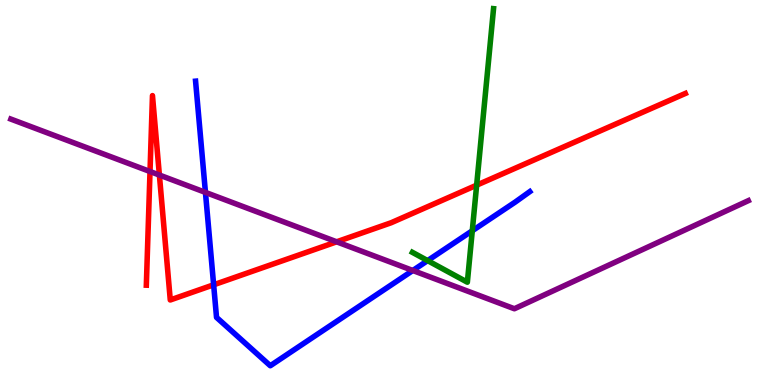[{'lines': ['blue', 'red'], 'intersections': [{'x': 2.76, 'y': 2.6}]}, {'lines': ['green', 'red'], 'intersections': [{'x': 6.15, 'y': 5.19}]}, {'lines': ['purple', 'red'], 'intersections': [{'x': 1.94, 'y': 5.55}, {'x': 2.06, 'y': 5.45}, {'x': 4.34, 'y': 3.72}]}, {'lines': ['blue', 'green'], 'intersections': [{'x': 5.52, 'y': 3.23}, {'x': 6.09, 'y': 4.01}]}, {'lines': ['blue', 'purple'], 'intersections': [{'x': 2.65, 'y': 5.0}, {'x': 5.33, 'y': 2.97}]}, {'lines': ['green', 'purple'], 'intersections': []}]